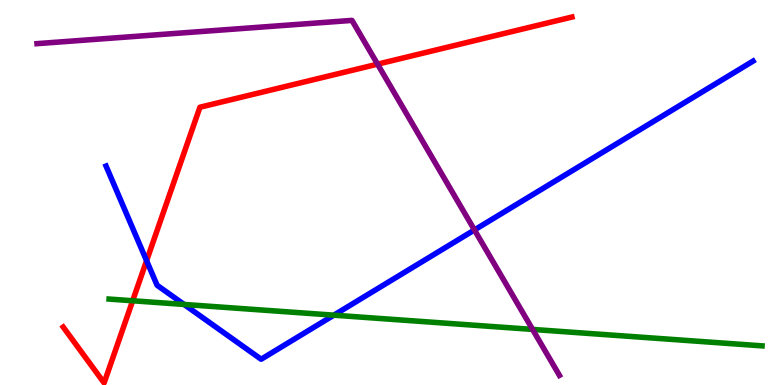[{'lines': ['blue', 'red'], 'intersections': [{'x': 1.89, 'y': 3.23}]}, {'lines': ['green', 'red'], 'intersections': [{'x': 1.71, 'y': 2.19}]}, {'lines': ['purple', 'red'], 'intersections': [{'x': 4.87, 'y': 8.33}]}, {'lines': ['blue', 'green'], 'intersections': [{'x': 2.38, 'y': 2.09}, {'x': 4.31, 'y': 1.81}]}, {'lines': ['blue', 'purple'], 'intersections': [{'x': 6.12, 'y': 4.03}]}, {'lines': ['green', 'purple'], 'intersections': [{'x': 6.87, 'y': 1.44}]}]